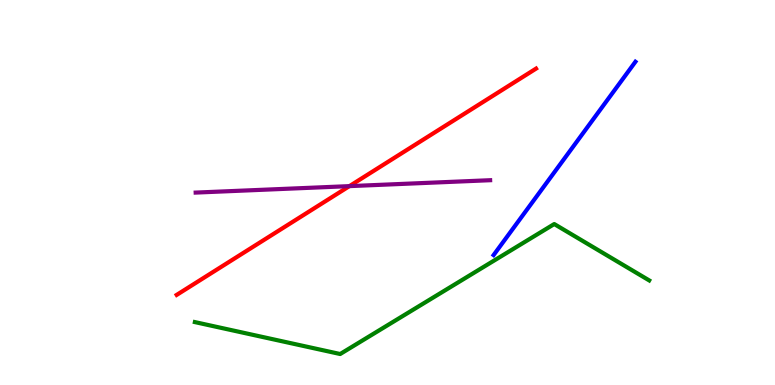[{'lines': ['blue', 'red'], 'intersections': []}, {'lines': ['green', 'red'], 'intersections': []}, {'lines': ['purple', 'red'], 'intersections': [{'x': 4.51, 'y': 5.17}]}, {'lines': ['blue', 'green'], 'intersections': []}, {'lines': ['blue', 'purple'], 'intersections': []}, {'lines': ['green', 'purple'], 'intersections': []}]